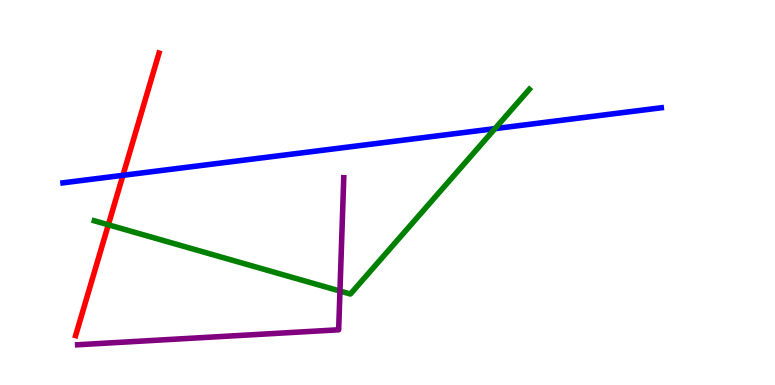[{'lines': ['blue', 'red'], 'intersections': [{'x': 1.59, 'y': 5.45}]}, {'lines': ['green', 'red'], 'intersections': [{'x': 1.4, 'y': 4.16}]}, {'lines': ['purple', 'red'], 'intersections': []}, {'lines': ['blue', 'green'], 'intersections': [{'x': 6.39, 'y': 6.66}]}, {'lines': ['blue', 'purple'], 'intersections': []}, {'lines': ['green', 'purple'], 'intersections': [{'x': 4.39, 'y': 2.44}]}]